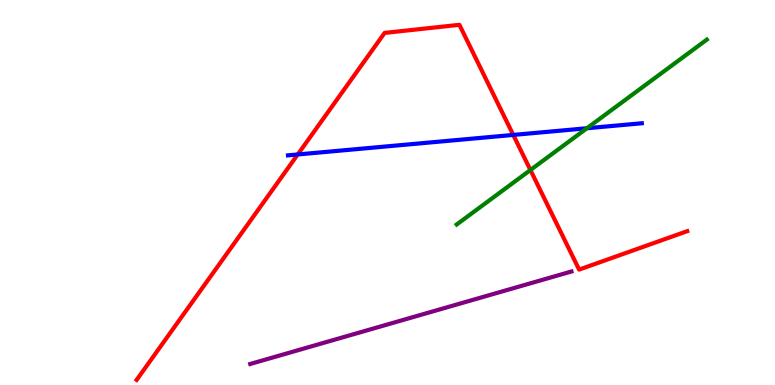[{'lines': ['blue', 'red'], 'intersections': [{'x': 3.84, 'y': 5.99}, {'x': 6.62, 'y': 6.5}]}, {'lines': ['green', 'red'], 'intersections': [{'x': 6.84, 'y': 5.58}]}, {'lines': ['purple', 'red'], 'intersections': []}, {'lines': ['blue', 'green'], 'intersections': [{'x': 7.57, 'y': 6.67}]}, {'lines': ['blue', 'purple'], 'intersections': []}, {'lines': ['green', 'purple'], 'intersections': []}]